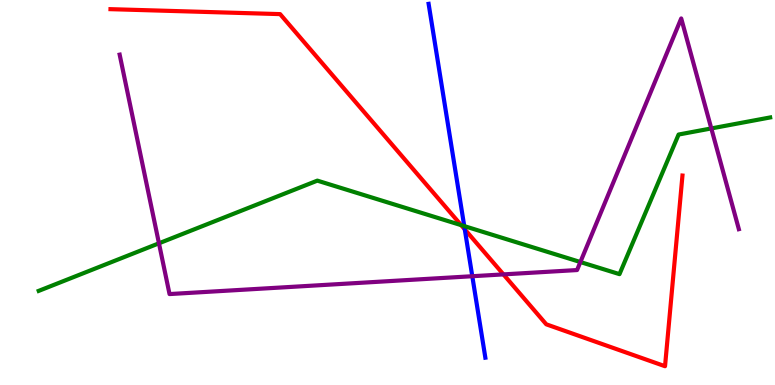[{'lines': ['blue', 'red'], 'intersections': [{'x': 6.0, 'y': 4.04}]}, {'lines': ['green', 'red'], 'intersections': [{'x': 5.95, 'y': 4.15}]}, {'lines': ['purple', 'red'], 'intersections': [{'x': 6.5, 'y': 2.87}]}, {'lines': ['blue', 'green'], 'intersections': [{'x': 5.99, 'y': 4.13}]}, {'lines': ['blue', 'purple'], 'intersections': [{'x': 6.09, 'y': 2.83}]}, {'lines': ['green', 'purple'], 'intersections': [{'x': 2.05, 'y': 3.68}, {'x': 7.49, 'y': 3.19}, {'x': 9.18, 'y': 6.66}]}]